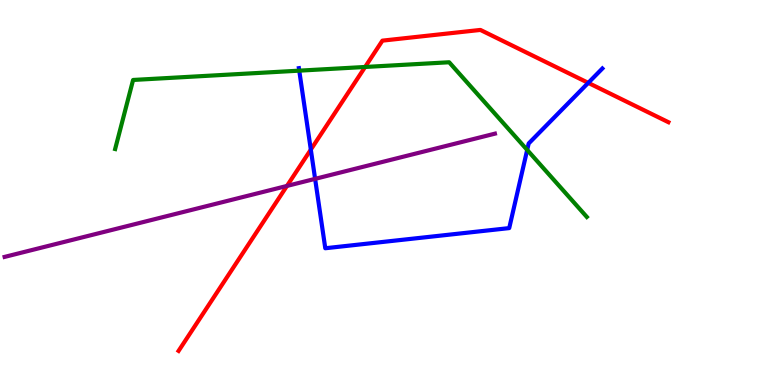[{'lines': ['blue', 'red'], 'intersections': [{'x': 4.01, 'y': 6.11}, {'x': 7.59, 'y': 7.85}]}, {'lines': ['green', 'red'], 'intersections': [{'x': 4.71, 'y': 8.26}]}, {'lines': ['purple', 'red'], 'intersections': [{'x': 3.7, 'y': 5.17}]}, {'lines': ['blue', 'green'], 'intersections': [{'x': 3.86, 'y': 8.16}, {'x': 6.8, 'y': 6.11}]}, {'lines': ['blue', 'purple'], 'intersections': [{'x': 4.07, 'y': 5.35}]}, {'lines': ['green', 'purple'], 'intersections': []}]